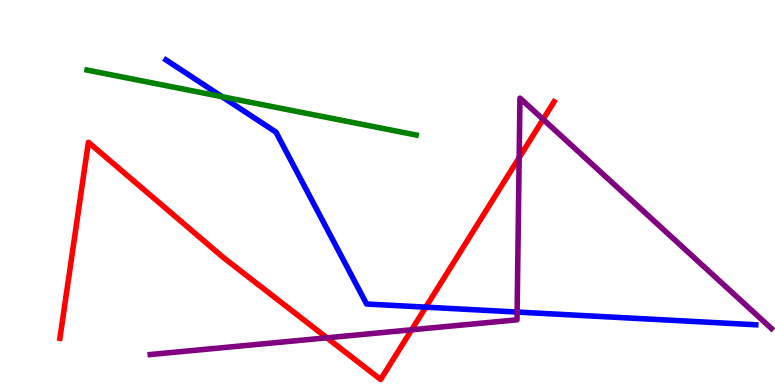[{'lines': ['blue', 'red'], 'intersections': [{'x': 5.49, 'y': 2.02}]}, {'lines': ['green', 'red'], 'intersections': []}, {'lines': ['purple', 'red'], 'intersections': [{'x': 4.22, 'y': 1.23}, {'x': 5.31, 'y': 1.43}, {'x': 6.7, 'y': 5.91}, {'x': 7.01, 'y': 6.9}]}, {'lines': ['blue', 'green'], 'intersections': [{'x': 2.86, 'y': 7.49}]}, {'lines': ['blue', 'purple'], 'intersections': [{'x': 6.67, 'y': 1.9}]}, {'lines': ['green', 'purple'], 'intersections': []}]